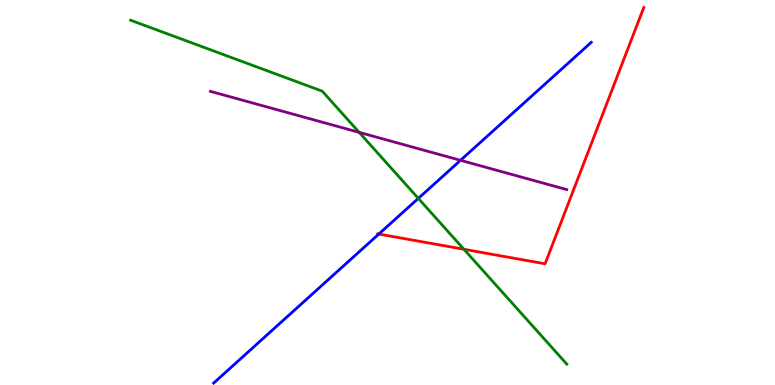[{'lines': ['blue', 'red'], 'intersections': [{'x': 4.89, 'y': 3.92}]}, {'lines': ['green', 'red'], 'intersections': [{'x': 5.99, 'y': 3.53}]}, {'lines': ['purple', 'red'], 'intersections': []}, {'lines': ['blue', 'green'], 'intersections': [{'x': 5.4, 'y': 4.85}]}, {'lines': ['blue', 'purple'], 'intersections': [{'x': 5.94, 'y': 5.84}]}, {'lines': ['green', 'purple'], 'intersections': [{'x': 4.63, 'y': 6.56}]}]